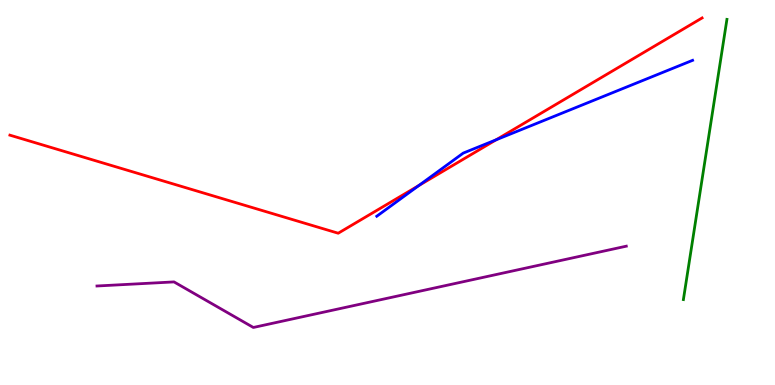[{'lines': ['blue', 'red'], 'intersections': [{'x': 5.4, 'y': 5.18}, {'x': 6.4, 'y': 6.37}]}, {'lines': ['green', 'red'], 'intersections': []}, {'lines': ['purple', 'red'], 'intersections': []}, {'lines': ['blue', 'green'], 'intersections': []}, {'lines': ['blue', 'purple'], 'intersections': []}, {'lines': ['green', 'purple'], 'intersections': []}]